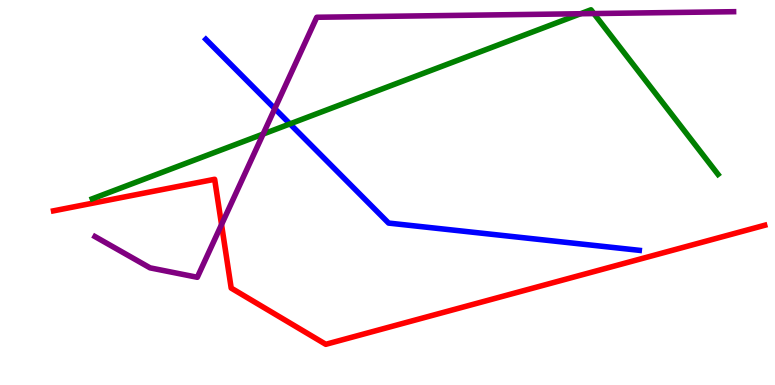[{'lines': ['blue', 'red'], 'intersections': []}, {'lines': ['green', 'red'], 'intersections': []}, {'lines': ['purple', 'red'], 'intersections': [{'x': 2.86, 'y': 4.17}]}, {'lines': ['blue', 'green'], 'intersections': [{'x': 3.74, 'y': 6.78}]}, {'lines': ['blue', 'purple'], 'intersections': [{'x': 3.55, 'y': 7.18}]}, {'lines': ['green', 'purple'], 'intersections': [{'x': 3.4, 'y': 6.52}, {'x': 7.49, 'y': 9.64}, {'x': 7.66, 'y': 9.65}]}]